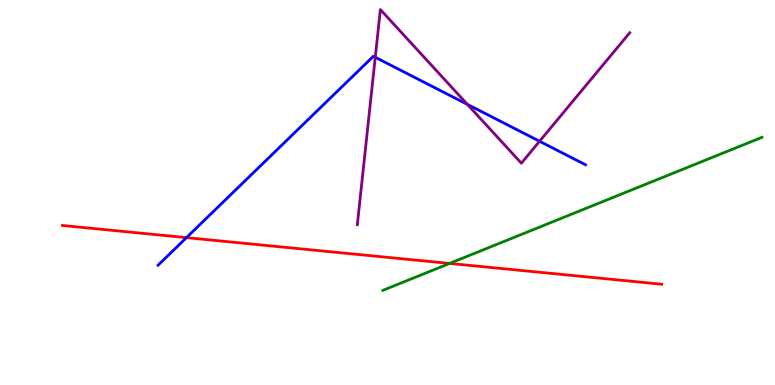[{'lines': ['blue', 'red'], 'intersections': [{'x': 2.41, 'y': 3.83}]}, {'lines': ['green', 'red'], 'intersections': [{'x': 5.8, 'y': 3.16}]}, {'lines': ['purple', 'red'], 'intersections': []}, {'lines': ['blue', 'green'], 'intersections': []}, {'lines': ['blue', 'purple'], 'intersections': [{'x': 4.84, 'y': 8.51}, {'x': 6.03, 'y': 7.29}, {'x': 6.96, 'y': 6.33}]}, {'lines': ['green', 'purple'], 'intersections': []}]